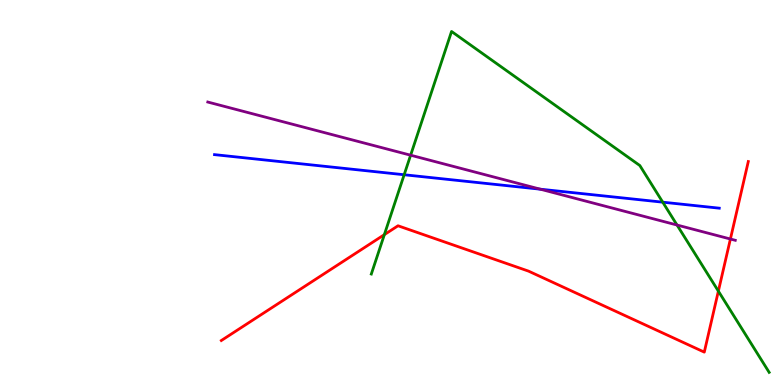[{'lines': ['blue', 'red'], 'intersections': []}, {'lines': ['green', 'red'], 'intersections': [{'x': 4.96, 'y': 3.91}, {'x': 9.27, 'y': 2.44}]}, {'lines': ['purple', 'red'], 'intersections': [{'x': 9.42, 'y': 3.79}]}, {'lines': ['blue', 'green'], 'intersections': [{'x': 5.22, 'y': 5.46}, {'x': 8.55, 'y': 4.75}]}, {'lines': ['blue', 'purple'], 'intersections': [{'x': 6.97, 'y': 5.09}]}, {'lines': ['green', 'purple'], 'intersections': [{'x': 5.3, 'y': 5.97}, {'x': 8.74, 'y': 4.16}]}]